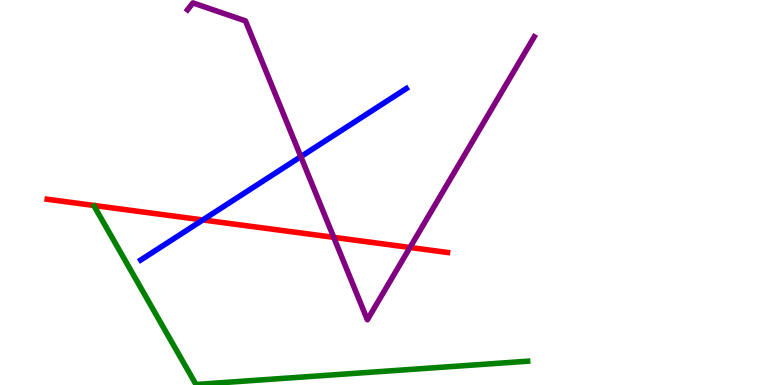[{'lines': ['blue', 'red'], 'intersections': [{'x': 2.62, 'y': 4.29}]}, {'lines': ['green', 'red'], 'intersections': []}, {'lines': ['purple', 'red'], 'intersections': [{'x': 4.31, 'y': 3.84}, {'x': 5.29, 'y': 3.57}]}, {'lines': ['blue', 'green'], 'intersections': []}, {'lines': ['blue', 'purple'], 'intersections': [{'x': 3.88, 'y': 5.93}]}, {'lines': ['green', 'purple'], 'intersections': []}]